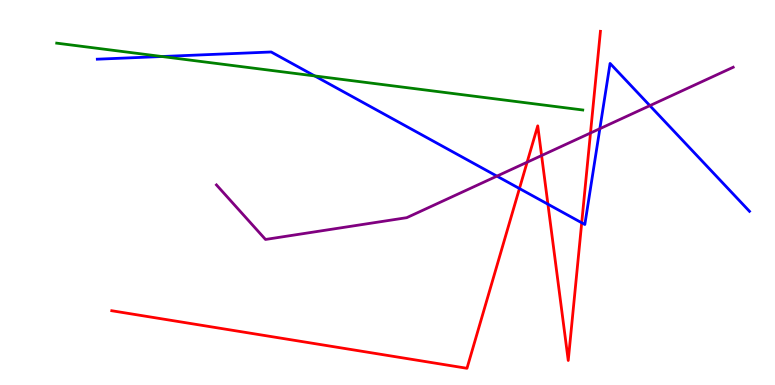[{'lines': ['blue', 'red'], 'intersections': [{'x': 6.7, 'y': 5.1}, {'x': 7.07, 'y': 4.7}, {'x': 7.51, 'y': 4.21}]}, {'lines': ['green', 'red'], 'intersections': []}, {'lines': ['purple', 'red'], 'intersections': [{'x': 6.8, 'y': 5.79}, {'x': 6.99, 'y': 5.96}, {'x': 7.62, 'y': 6.55}]}, {'lines': ['blue', 'green'], 'intersections': [{'x': 2.09, 'y': 8.53}, {'x': 4.06, 'y': 8.03}]}, {'lines': ['blue', 'purple'], 'intersections': [{'x': 6.41, 'y': 5.43}, {'x': 7.74, 'y': 6.66}, {'x': 8.39, 'y': 7.26}]}, {'lines': ['green', 'purple'], 'intersections': []}]